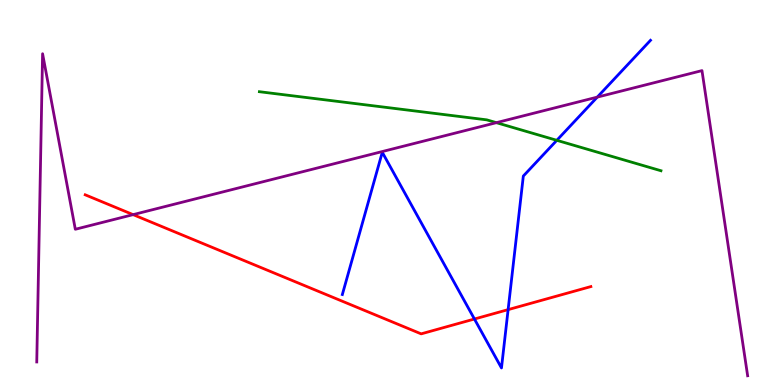[{'lines': ['blue', 'red'], 'intersections': [{'x': 6.12, 'y': 1.71}, {'x': 6.56, 'y': 1.96}]}, {'lines': ['green', 'red'], 'intersections': []}, {'lines': ['purple', 'red'], 'intersections': [{'x': 1.72, 'y': 4.43}]}, {'lines': ['blue', 'green'], 'intersections': [{'x': 7.18, 'y': 6.36}]}, {'lines': ['blue', 'purple'], 'intersections': [{'x': 7.71, 'y': 7.48}]}, {'lines': ['green', 'purple'], 'intersections': [{'x': 6.4, 'y': 6.81}]}]